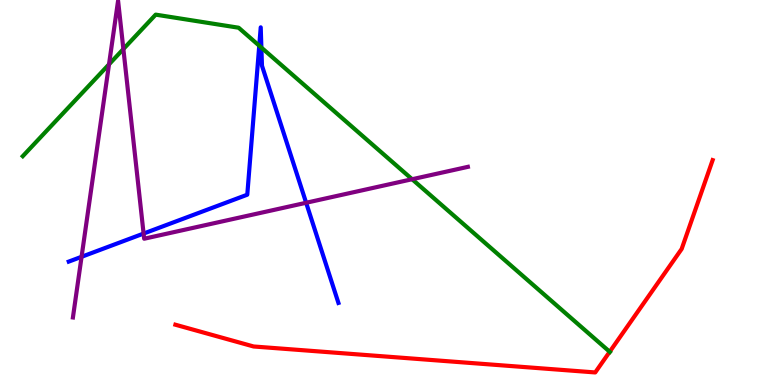[{'lines': ['blue', 'red'], 'intersections': []}, {'lines': ['green', 'red'], 'intersections': [{'x': 7.87, 'y': 0.863}]}, {'lines': ['purple', 'red'], 'intersections': []}, {'lines': ['blue', 'green'], 'intersections': [{'x': 3.35, 'y': 8.81}, {'x': 3.37, 'y': 8.76}]}, {'lines': ['blue', 'purple'], 'intersections': [{'x': 1.05, 'y': 3.33}, {'x': 1.85, 'y': 3.93}, {'x': 3.95, 'y': 4.73}]}, {'lines': ['green', 'purple'], 'intersections': [{'x': 1.41, 'y': 8.33}, {'x': 1.59, 'y': 8.73}, {'x': 5.32, 'y': 5.34}]}]